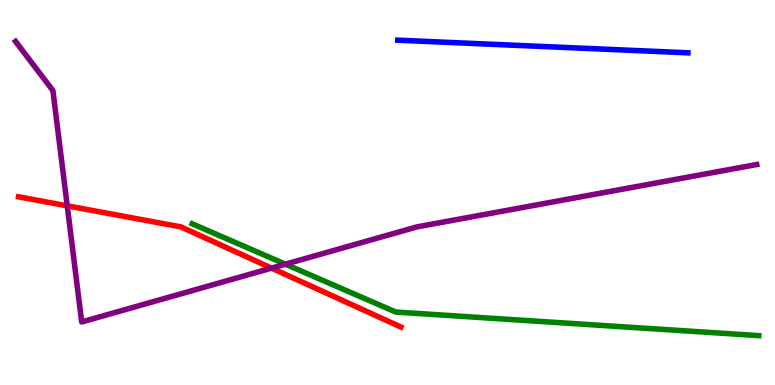[{'lines': ['blue', 'red'], 'intersections': []}, {'lines': ['green', 'red'], 'intersections': []}, {'lines': ['purple', 'red'], 'intersections': [{'x': 0.868, 'y': 4.65}, {'x': 3.5, 'y': 3.04}]}, {'lines': ['blue', 'green'], 'intersections': []}, {'lines': ['blue', 'purple'], 'intersections': []}, {'lines': ['green', 'purple'], 'intersections': [{'x': 3.68, 'y': 3.14}]}]